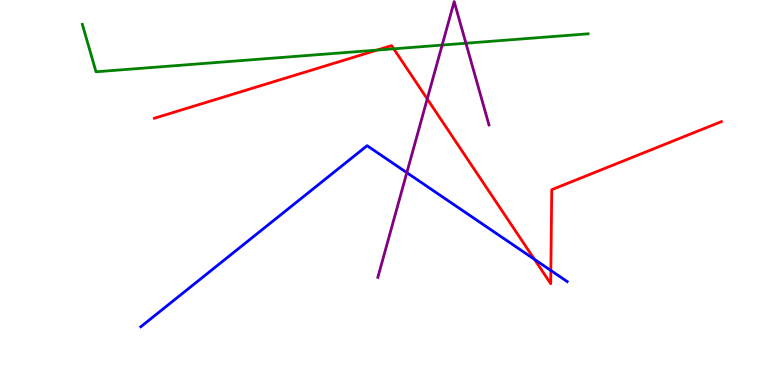[{'lines': ['blue', 'red'], 'intersections': [{'x': 6.9, 'y': 3.26}, {'x': 7.11, 'y': 2.97}]}, {'lines': ['green', 'red'], 'intersections': [{'x': 4.86, 'y': 8.7}, {'x': 5.08, 'y': 8.73}]}, {'lines': ['purple', 'red'], 'intersections': [{'x': 5.51, 'y': 7.43}]}, {'lines': ['blue', 'green'], 'intersections': []}, {'lines': ['blue', 'purple'], 'intersections': [{'x': 5.25, 'y': 5.52}]}, {'lines': ['green', 'purple'], 'intersections': [{'x': 5.71, 'y': 8.83}, {'x': 6.01, 'y': 8.88}]}]